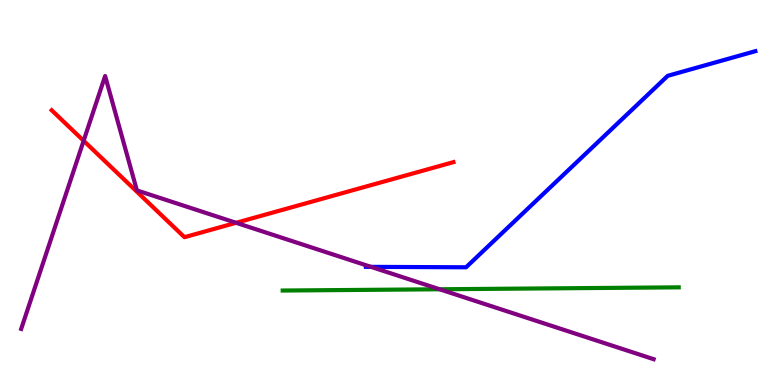[{'lines': ['blue', 'red'], 'intersections': []}, {'lines': ['green', 'red'], 'intersections': []}, {'lines': ['purple', 'red'], 'intersections': [{'x': 1.08, 'y': 6.34}, {'x': 3.05, 'y': 4.21}]}, {'lines': ['blue', 'green'], 'intersections': []}, {'lines': ['blue', 'purple'], 'intersections': [{'x': 4.79, 'y': 3.07}]}, {'lines': ['green', 'purple'], 'intersections': [{'x': 5.67, 'y': 2.49}]}]